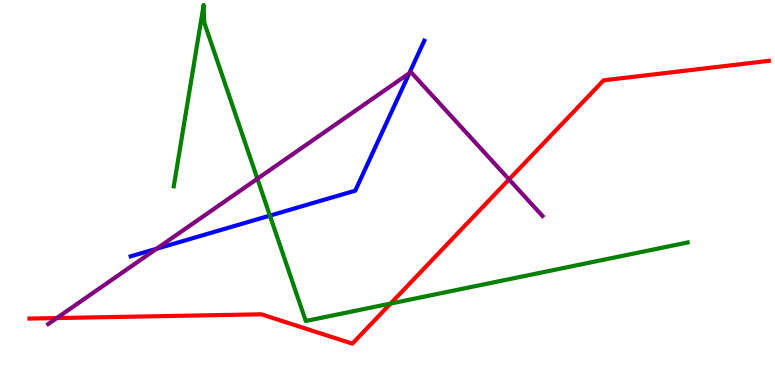[{'lines': ['blue', 'red'], 'intersections': []}, {'lines': ['green', 'red'], 'intersections': [{'x': 5.04, 'y': 2.12}]}, {'lines': ['purple', 'red'], 'intersections': [{'x': 0.733, 'y': 1.74}, {'x': 6.57, 'y': 5.34}]}, {'lines': ['blue', 'green'], 'intersections': [{'x': 3.48, 'y': 4.4}]}, {'lines': ['blue', 'purple'], 'intersections': [{'x': 2.02, 'y': 3.54}, {'x': 5.28, 'y': 8.1}]}, {'lines': ['green', 'purple'], 'intersections': [{'x': 3.32, 'y': 5.36}]}]